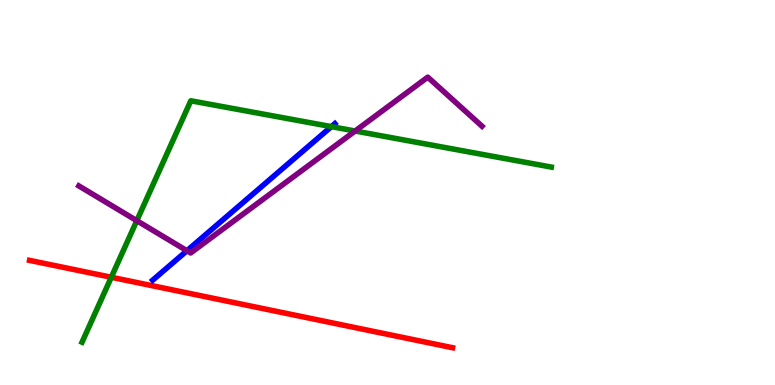[{'lines': ['blue', 'red'], 'intersections': []}, {'lines': ['green', 'red'], 'intersections': [{'x': 1.44, 'y': 2.8}]}, {'lines': ['purple', 'red'], 'intersections': []}, {'lines': ['blue', 'green'], 'intersections': [{'x': 4.28, 'y': 6.71}]}, {'lines': ['blue', 'purple'], 'intersections': [{'x': 2.41, 'y': 3.49}]}, {'lines': ['green', 'purple'], 'intersections': [{'x': 1.77, 'y': 4.27}, {'x': 4.58, 'y': 6.6}]}]